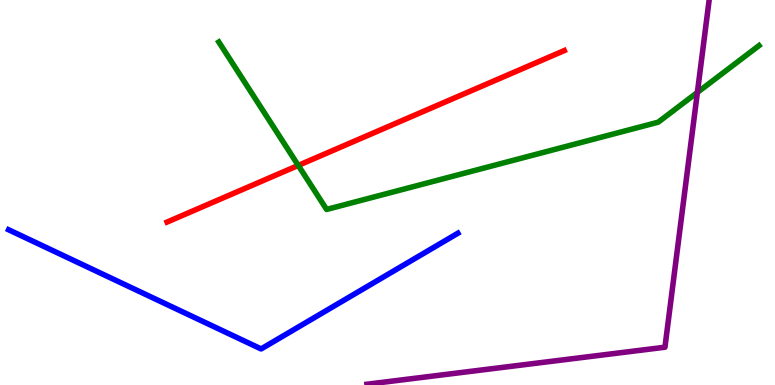[{'lines': ['blue', 'red'], 'intersections': []}, {'lines': ['green', 'red'], 'intersections': [{'x': 3.85, 'y': 5.7}]}, {'lines': ['purple', 'red'], 'intersections': []}, {'lines': ['blue', 'green'], 'intersections': []}, {'lines': ['blue', 'purple'], 'intersections': []}, {'lines': ['green', 'purple'], 'intersections': [{'x': 9.0, 'y': 7.6}]}]